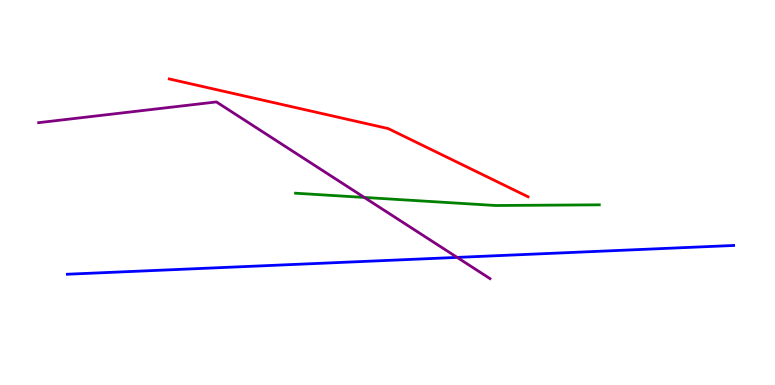[{'lines': ['blue', 'red'], 'intersections': []}, {'lines': ['green', 'red'], 'intersections': []}, {'lines': ['purple', 'red'], 'intersections': []}, {'lines': ['blue', 'green'], 'intersections': []}, {'lines': ['blue', 'purple'], 'intersections': [{'x': 5.9, 'y': 3.31}]}, {'lines': ['green', 'purple'], 'intersections': [{'x': 4.7, 'y': 4.87}]}]